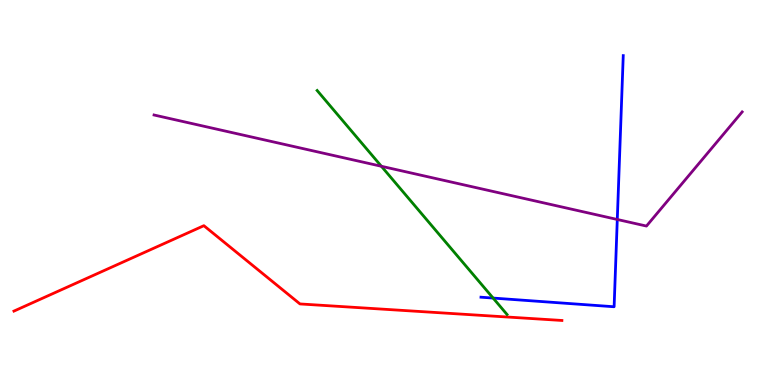[{'lines': ['blue', 'red'], 'intersections': []}, {'lines': ['green', 'red'], 'intersections': []}, {'lines': ['purple', 'red'], 'intersections': []}, {'lines': ['blue', 'green'], 'intersections': [{'x': 6.36, 'y': 2.26}]}, {'lines': ['blue', 'purple'], 'intersections': [{'x': 7.96, 'y': 4.3}]}, {'lines': ['green', 'purple'], 'intersections': [{'x': 4.92, 'y': 5.68}]}]